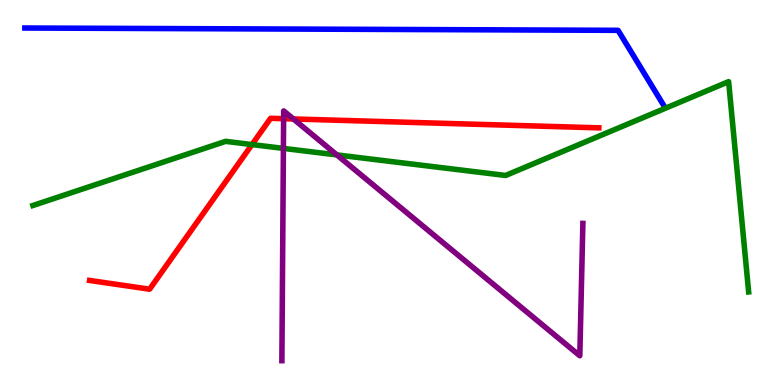[{'lines': ['blue', 'red'], 'intersections': []}, {'lines': ['green', 'red'], 'intersections': [{'x': 3.25, 'y': 6.25}]}, {'lines': ['purple', 'red'], 'intersections': [{'x': 3.66, 'y': 6.92}, {'x': 3.79, 'y': 6.91}]}, {'lines': ['blue', 'green'], 'intersections': []}, {'lines': ['blue', 'purple'], 'intersections': []}, {'lines': ['green', 'purple'], 'intersections': [{'x': 3.66, 'y': 6.15}, {'x': 4.35, 'y': 5.98}]}]